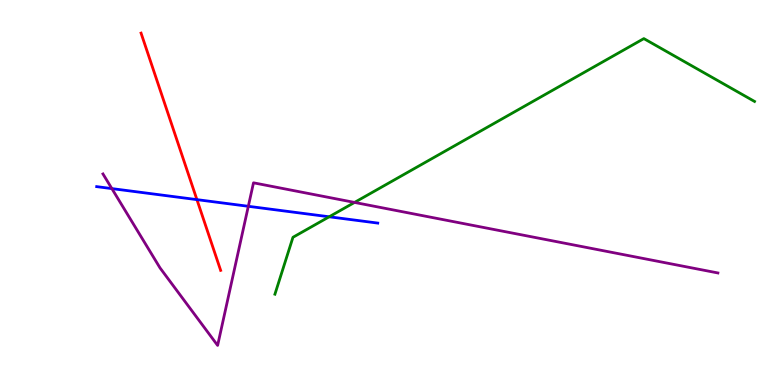[{'lines': ['blue', 'red'], 'intersections': [{'x': 2.54, 'y': 4.81}]}, {'lines': ['green', 'red'], 'intersections': []}, {'lines': ['purple', 'red'], 'intersections': []}, {'lines': ['blue', 'green'], 'intersections': [{'x': 4.25, 'y': 4.37}]}, {'lines': ['blue', 'purple'], 'intersections': [{'x': 1.44, 'y': 5.1}, {'x': 3.2, 'y': 4.64}]}, {'lines': ['green', 'purple'], 'intersections': [{'x': 4.57, 'y': 4.74}]}]